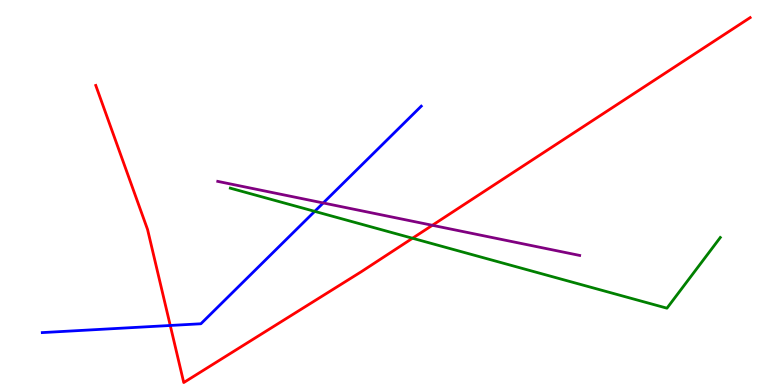[{'lines': ['blue', 'red'], 'intersections': [{'x': 2.2, 'y': 1.55}]}, {'lines': ['green', 'red'], 'intersections': [{'x': 5.32, 'y': 3.81}]}, {'lines': ['purple', 'red'], 'intersections': [{'x': 5.58, 'y': 4.15}]}, {'lines': ['blue', 'green'], 'intersections': [{'x': 4.06, 'y': 4.51}]}, {'lines': ['blue', 'purple'], 'intersections': [{'x': 4.17, 'y': 4.73}]}, {'lines': ['green', 'purple'], 'intersections': []}]